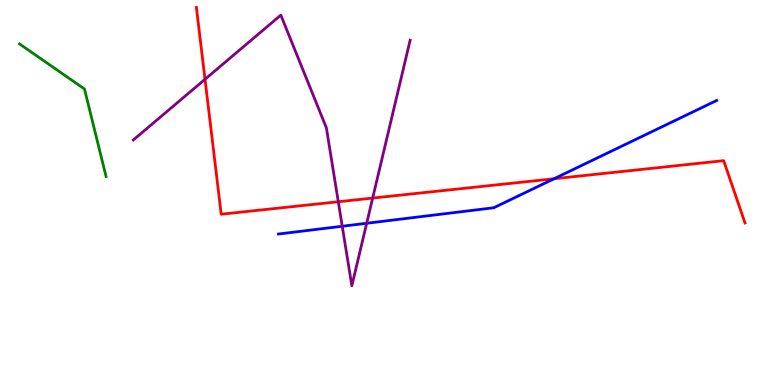[{'lines': ['blue', 'red'], 'intersections': [{'x': 7.15, 'y': 5.36}]}, {'lines': ['green', 'red'], 'intersections': []}, {'lines': ['purple', 'red'], 'intersections': [{'x': 2.65, 'y': 7.94}, {'x': 4.37, 'y': 4.76}, {'x': 4.81, 'y': 4.86}]}, {'lines': ['blue', 'green'], 'intersections': []}, {'lines': ['blue', 'purple'], 'intersections': [{'x': 4.42, 'y': 4.12}, {'x': 4.73, 'y': 4.2}]}, {'lines': ['green', 'purple'], 'intersections': []}]